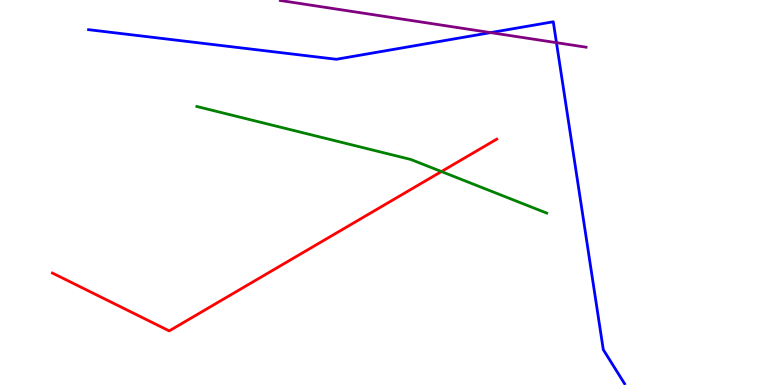[{'lines': ['blue', 'red'], 'intersections': []}, {'lines': ['green', 'red'], 'intersections': [{'x': 5.7, 'y': 5.54}]}, {'lines': ['purple', 'red'], 'intersections': []}, {'lines': ['blue', 'green'], 'intersections': []}, {'lines': ['blue', 'purple'], 'intersections': [{'x': 6.33, 'y': 9.15}, {'x': 7.18, 'y': 8.89}]}, {'lines': ['green', 'purple'], 'intersections': []}]